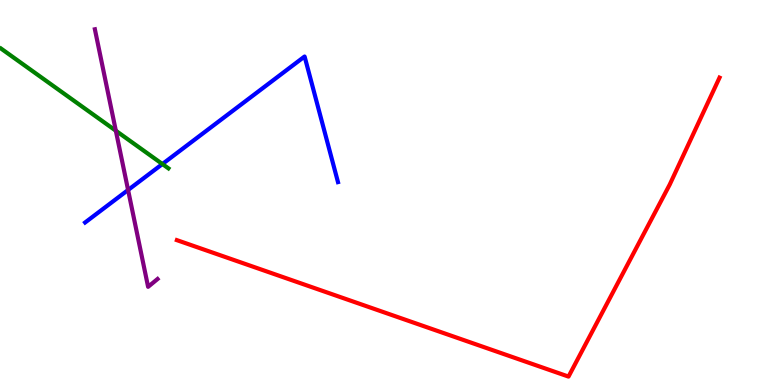[{'lines': ['blue', 'red'], 'intersections': []}, {'lines': ['green', 'red'], 'intersections': []}, {'lines': ['purple', 'red'], 'intersections': []}, {'lines': ['blue', 'green'], 'intersections': [{'x': 2.1, 'y': 5.74}]}, {'lines': ['blue', 'purple'], 'intersections': [{'x': 1.65, 'y': 5.07}]}, {'lines': ['green', 'purple'], 'intersections': [{'x': 1.49, 'y': 6.6}]}]